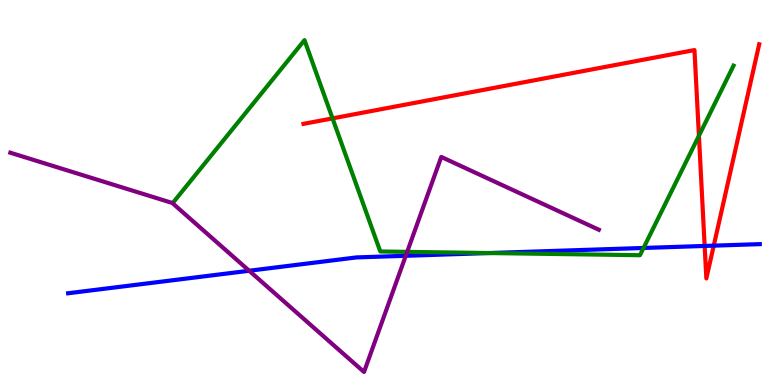[{'lines': ['blue', 'red'], 'intersections': [{'x': 9.09, 'y': 3.61}, {'x': 9.21, 'y': 3.62}]}, {'lines': ['green', 'red'], 'intersections': [{'x': 4.29, 'y': 6.93}, {'x': 9.02, 'y': 6.47}]}, {'lines': ['purple', 'red'], 'intersections': []}, {'lines': ['blue', 'green'], 'intersections': [{'x': 6.31, 'y': 3.43}, {'x': 8.3, 'y': 3.56}]}, {'lines': ['blue', 'purple'], 'intersections': [{'x': 3.22, 'y': 2.97}, {'x': 5.24, 'y': 3.36}]}, {'lines': ['green', 'purple'], 'intersections': [{'x': 5.25, 'y': 3.46}]}]